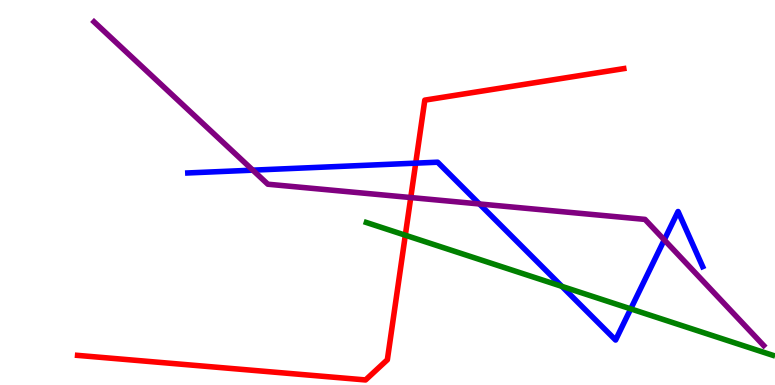[{'lines': ['blue', 'red'], 'intersections': [{'x': 5.36, 'y': 5.76}]}, {'lines': ['green', 'red'], 'intersections': [{'x': 5.23, 'y': 3.89}]}, {'lines': ['purple', 'red'], 'intersections': [{'x': 5.3, 'y': 4.87}]}, {'lines': ['blue', 'green'], 'intersections': [{'x': 7.25, 'y': 2.56}, {'x': 8.14, 'y': 1.98}]}, {'lines': ['blue', 'purple'], 'intersections': [{'x': 3.26, 'y': 5.58}, {'x': 6.19, 'y': 4.7}, {'x': 8.57, 'y': 3.77}]}, {'lines': ['green', 'purple'], 'intersections': []}]